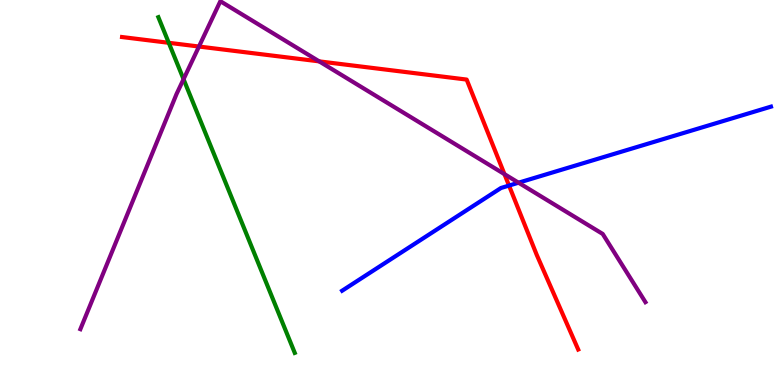[{'lines': ['blue', 'red'], 'intersections': [{'x': 6.57, 'y': 5.18}]}, {'lines': ['green', 'red'], 'intersections': [{'x': 2.18, 'y': 8.89}]}, {'lines': ['purple', 'red'], 'intersections': [{'x': 2.57, 'y': 8.79}, {'x': 4.12, 'y': 8.41}, {'x': 6.51, 'y': 5.48}]}, {'lines': ['blue', 'green'], 'intersections': []}, {'lines': ['blue', 'purple'], 'intersections': [{'x': 6.69, 'y': 5.25}]}, {'lines': ['green', 'purple'], 'intersections': [{'x': 2.37, 'y': 7.94}]}]